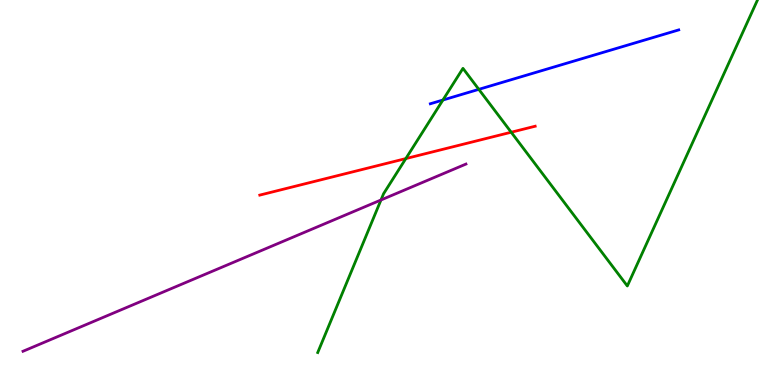[{'lines': ['blue', 'red'], 'intersections': []}, {'lines': ['green', 'red'], 'intersections': [{'x': 5.24, 'y': 5.88}, {'x': 6.6, 'y': 6.57}]}, {'lines': ['purple', 'red'], 'intersections': []}, {'lines': ['blue', 'green'], 'intersections': [{'x': 5.72, 'y': 7.4}, {'x': 6.18, 'y': 7.68}]}, {'lines': ['blue', 'purple'], 'intersections': []}, {'lines': ['green', 'purple'], 'intersections': [{'x': 4.92, 'y': 4.81}]}]